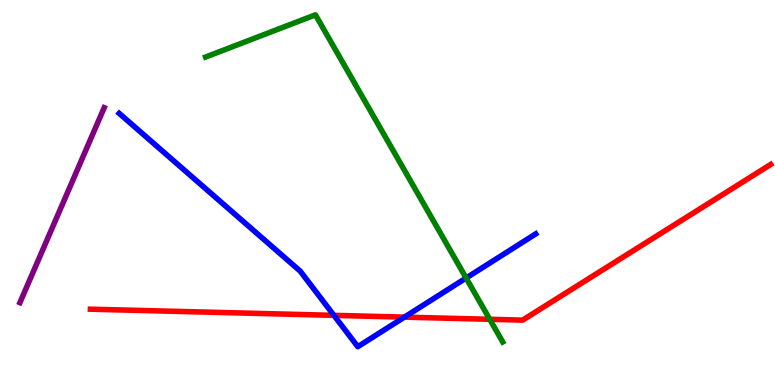[{'lines': ['blue', 'red'], 'intersections': [{'x': 4.31, 'y': 1.81}, {'x': 5.22, 'y': 1.76}]}, {'lines': ['green', 'red'], 'intersections': [{'x': 6.32, 'y': 1.71}]}, {'lines': ['purple', 'red'], 'intersections': []}, {'lines': ['blue', 'green'], 'intersections': [{'x': 6.01, 'y': 2.78}]}, {'lines': ['blue', 'purple'], 'intersections': []}, {'lines': ['green', 'purple'], 'intersections': []}]